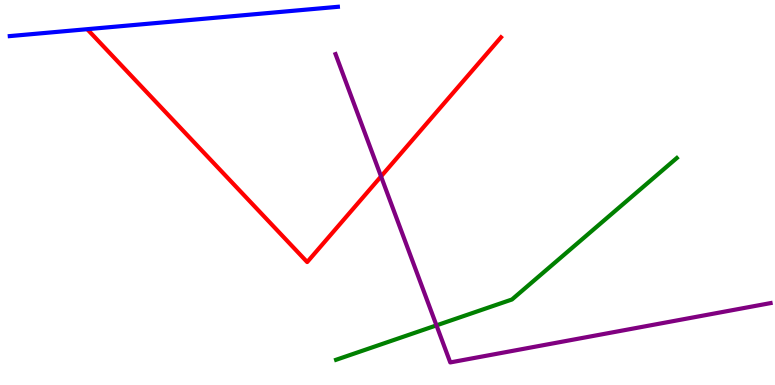[{'lines': ['blue', 'red'], 'intersections': []}, {'lines': ['green', 'red'], 'intersections': []}, {'lines': ['purple', 'red'], 'intersections': [{'x': 4.92, 'y': 5.42}]}, {'lines': ['blue', 'green'], 'intersections': []}, {'lines': ['blue', 'purple'], 'intersections': []}, {'lines': ['green', 'purple'], 'intersections': [{'x': 5.63, 'y': 1.55}]}]